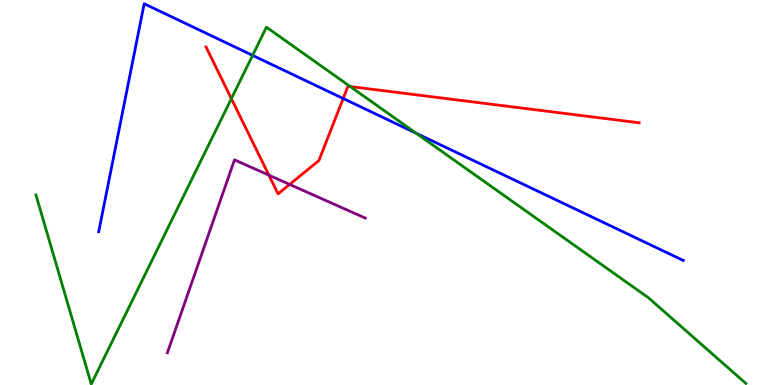[{'lines': ['blue', 'red'], 'intersections': [{'x': 4.43, 'y': 7.44}]}, {'lines': ['green', 'red'], 'intersections': [{'x': 2.99, 'y': 7.44}, {'x': 4.52, 'y': 7.75}]}, {'lines': ['purple', 'red'], 'intersections': [{'x': 3.47, 'y': 5.45}, {'x': 3.74, 'y': 5.21}]}, {'lines': ['blue', 'green'], 'intersections': [{'x': 3.26, 'y': 8.56}, {'x': 5.37, 'y': 6.54}]}, {'lines': ['blue', 'purple'], 'intersections': []}, {'lines': ['green', 'purple'], 'intersections': []}]